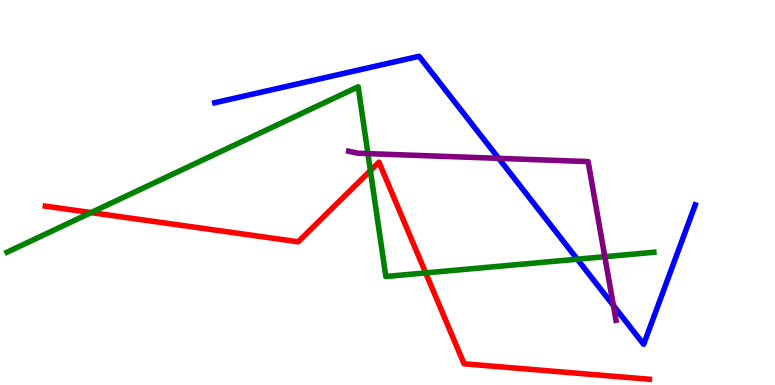[{'lines': ['blue', 'red'], 'intersections': []}, {'lines': ['green', 'red'], 'intersections': [{'x': 1.18, 'y': 4.48}, {'x': 4.78, 'y': 5.57}, {'x': 5.49, 'y': 2.91}]}, {'lines': ['purple', 'red'], 'intersections': []}, {'lines': ['blue', 'green'], 'intersections': [{'x': 7.45, 'y': 3.27}]}, {'lines': ['blue', 'purple'], 'intersections': [{'x': 6.43, 'y': 5.89}, {'x': 7.91, 'y': 2.07}]}, {'lines': ['green', 'purple'], 'intersections': [{'x': 4.75, 'y': 6.01}, {'x': 7.8, 'y': 3.33}]}]